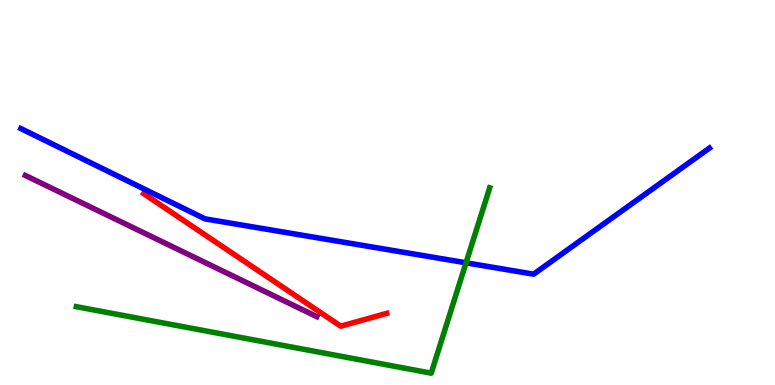[{'lines': ['blue', 'red'], 'intersections': []}, {'lines': ['green', 'red'], 'intersections': []}, {'lines': ['purple', 'red'], 'intersections': []}, {'lines': ['blue', 'green'], 'intersections': [{'x': 6.01, 'y': 3.17}]}, {'lines': ['blue', 'purple'], 'intersections': []}, {'lines': ['green', 'purple'], 'intersections': []}]